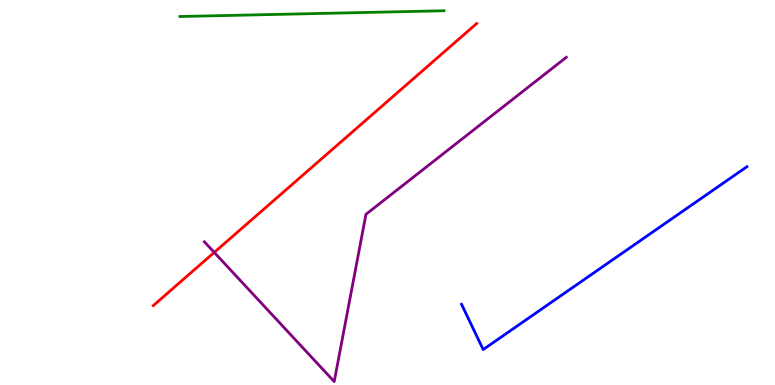[{'lines': ['blue', 'red'], 'intersections': []}, {'lines': ['green', 'red'], 'intersections': []}, {'lines': ['purple', 'red'], 'intersections': [{'x': 2.76, 'y': 3.44}]}, {'lines': ['blue', 'green'], 'intersections': []}, {'lines': ['blue', 'purple'], 'intersections': []}, {'lines': ['green', 'purple'], 'intersections': []}]